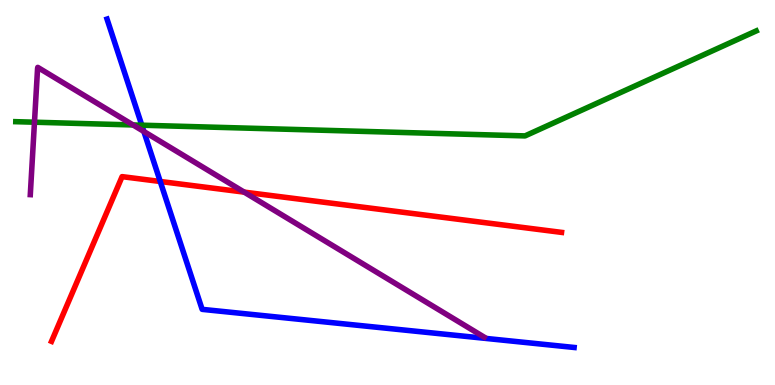[{'lines': ['blue', 'red'], 'intersections': [{'x': 2.07, 'y': 5.29}]}, {'lines': ['green', 'red'], 'intersections': []}, {'lines': ['purple', 'red'], 'intersections': [{'x': 3.15, 'y': 5.01}]}, {'lines': ['blue', 'green'], 'intersections': [{'x': 1.83, 'y': 6.75}]}, {'lines': ['blue', 'purple'], 'intersections': [{'x': 1.86, 'y': 6.58}]}, {'lines': ['green', 'purple'], 'intersections': [{'x': 0.445, 'y': 6.83}, {'x': 1.72, 'y': 6.75}]}]